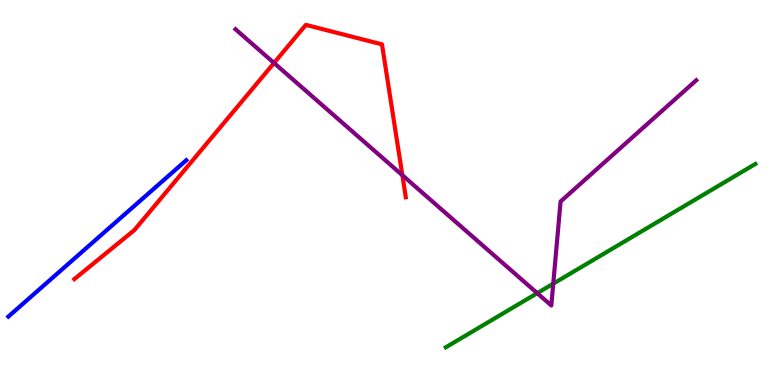[{'lines': ['blue', 'red'], 'intersections': []}, {'lines': ['green', 'red'], 'intersections': []}, {'lines': ['purple', 'red'], 'intersections': [{'x': 3.54, 'y': 8.36}, {'x': 5.19, 'y': 5.45}]}, {'lines': ['blue', 'green'], 'intersections': []}, {'lines': ['blue', 'purple'], 'intersections': []}, {'lines': ['green', 'purple'], 'intersections': [{'x': 6.93, 'y': 2.39}, {'x': 7.14, 'y': 2.63}]}]